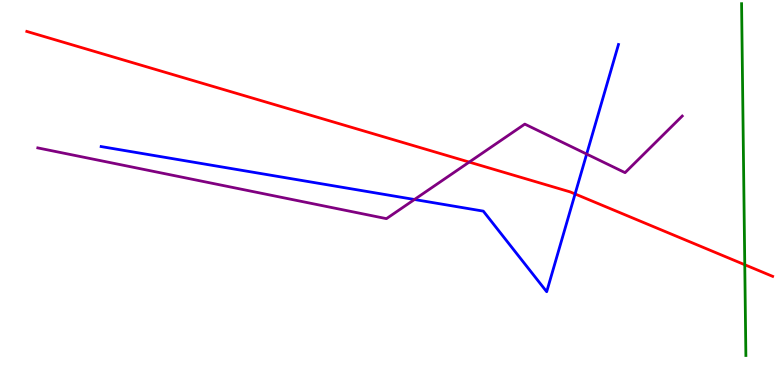[{'lines': ['blue', 'red'], 'intersections': [{'x': 7.42, 'y': 4.96}]}, {'lines': ['green', 'red'], 'intersections': [{'x': 9.61, 'y': 3.12}]}, {'lines': ['purple', 'red'], 'intersections': [{'x': 6.05, 'y': 5.79}]}, {'lines': ['blue', 'green'], 'intersections': []}, {'lines': ['blue', 'purple'], 'intersections': [{'x': 5.35, 'y': 4.82}, {'x': 7.57, 'y': 6.0}]}, {'lines': ['green', 'purple'], 'intersections': []}]